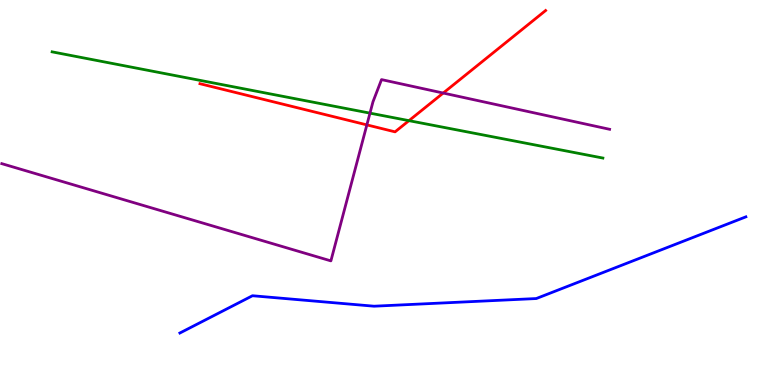[{'lines': ['blue', 'red'], 'intersections': []}, {'lines': ['green', 'red'], 'intersections': [{'x': 5.28, 'y': 6.87}]}, {'lines': ['purple', 'red'], 'intersections': [{'x': 4.73, 'y': 6.76}, {'x': 5.72, 'y': 7.58}]}, {'lines': ['blue', 'green'], 'intersections': []}, {'lines': ['blue', 'purple'], 'intersections': []}, {'lines': ['green', 'purple'], 'intersections': [{'x': 4.77, 'y': 7.06}]}]